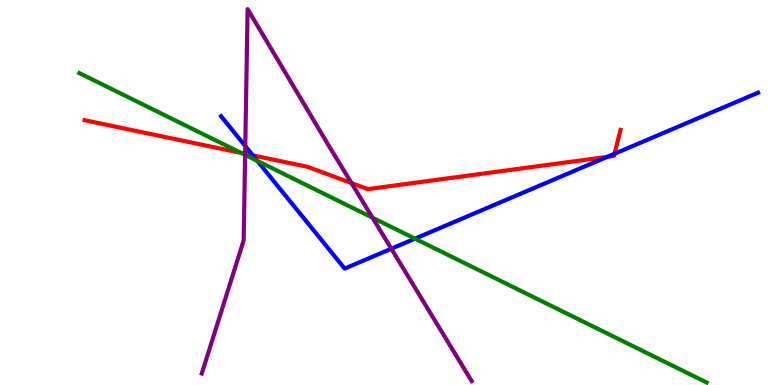[{'lines': ['blue', 'red'], 'intersections': [{'x': 3.26, 'y': 5.96}, {'x': 7.84, 'y': 5.93}, {'x': 7.93, 'y': 6.01}]}, {'lines': ['green', 'red'], 'intersections': [{'x': 3.11, 'y': 6.03}]}, {'lines': ['purple', 'red'], 'intersections': [{'x': 3.16, 'y': 6.01}, {'x': 4.54, 'y': 5.24}]}, {'lines': ['blue', 'green'], 'intersections': [{'x': 3.32, 'y': 5.82}, {'x': 5.35, 'y': 3.8}]}, {'lines': ['blue', 'purple'], 'intersections': [{'x': 3.16, 'y': 6.21}, {'x': 5.05, 'y': 3.54}]}, {'lines': ['green', 'purple'], 'intersections': [{'x': 3.16, 'y': 5.98}, {'x': 4.81, 'y': 4.35}]}]